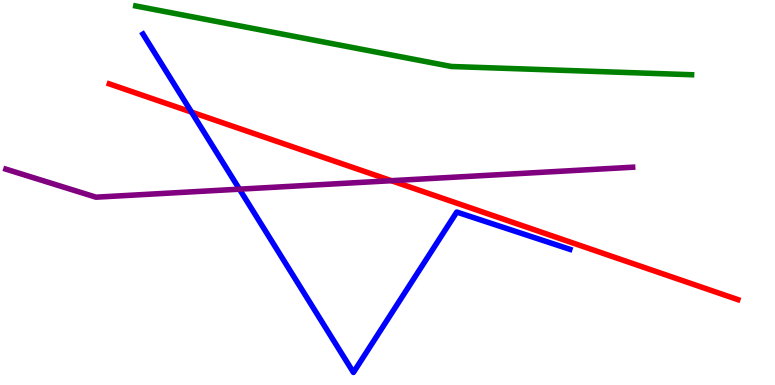[{'lines': ['blue', 'red'], 'intersections': [{'x': 2.47, 'y': 7.09}]}, {'lines': ['green', 'red'], 'intersections': []}, {'lines': ['purple', 'red'], 'intersections': [{'x': 5.05, 'y': 5.31}]}, {'lines': ['blue', 'green'], 'intersections': []}, {'lines': ['blue', 'purple'], 'intersections': [{'x': 3.09, 'y': 5.09}]}, {'lines': ['green', 'purple'], 'intersections': []}]